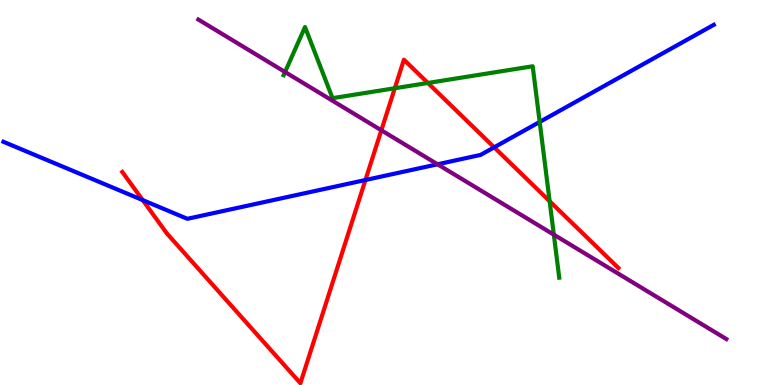[{'lines': ['blue', 'red'], 'intersections': [{'x': 1.84, 'y': 4.8}, {'x': 4.72, 'y': 5.32}, {'x': 6.38, 'y': 6.17}]}, {'lines': ['green', 'red'], 'intersections': [{'x': 5.09, 'y': 7.71}, {'x': 5.52, 'y': 7.84}, {'x': 7.09, 'y': 4.77}]}, {'lines': ['purple', 'red'], 'intersections': [{'x': 4.92, 'y': 6.62}]}, {'lines': ['blue', 'green'], 'intersections': [{'x': 6.96, 'y': 6.83}]}, {'lines': ['blue', 'purple'], 'intersections': [{'x': 5.65, 'y': 5.73}]}, {'lines': ['green', 'purple'], 'intersections': [{'x': 3.68, 'y': 8.13}, {'x': 7.15, 'y': 3.91}]}]